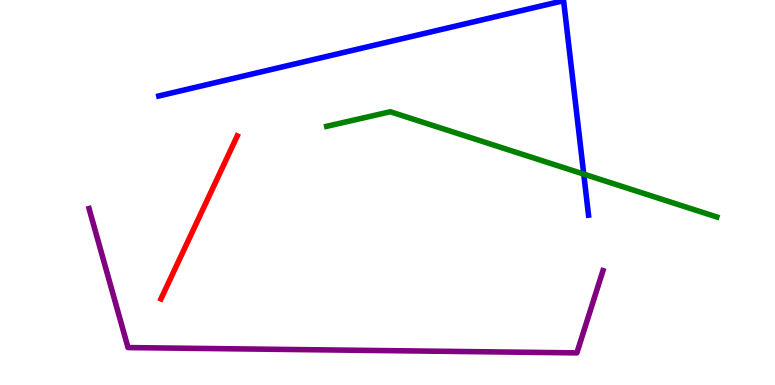[{'lines': ['blue', 'red'], 'intersections': []}, {'lines': ['green', 'red'], 'intersections': []}, {'lines': ['purple', 'red'], 'intersections': []}, {'lines': ['blue', 'green'], 'intersections': [{'x': 7.53, 'y': 5.48}]}, {'lines': ['blue', 'purple'], 'intersections': []}, {'lines': ['green', 'purple'], 'intersections': []}]